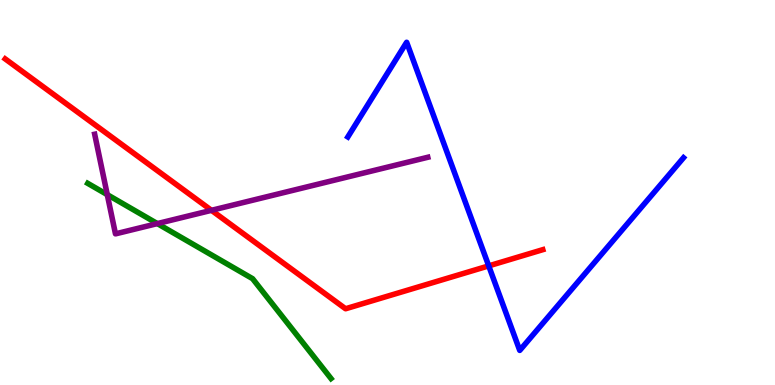[{'lines': ['blue', 'red'], 'intersections': [{'x': 6.31, 'y': 3.09}]}, {'lines': ['green', 'red'], 'intersections': []}, {'lines': ['purple', 'red'], 'intersections': [{'x': 2.73, 'y': 4.54}]}, {'lines': ['blue', 'green'], 'intersections': []}, {'lines': ['blue', 'purple'], 'intersections': []}, {'lines': ['green', 'purple'], 'intersections': [{'x': 1.38, 'y': 4.94}, {'x': 2.03, 'y': 4.19}]}]